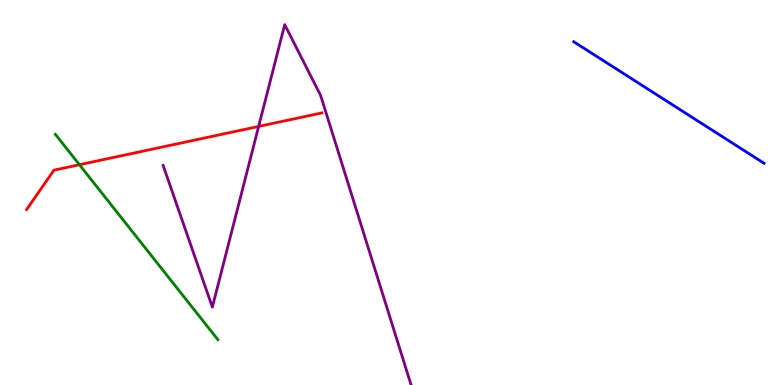[{'lines': ['blue', 'red'], 'intersections': []}, {'lines': ['green', 'red'], 'intersections': [{'x': 1.02, 'y': 5.72}]}, {'lines': ['purple', 'red'], 'intersections': [{'x': 3.34, 'y': 6.72}]}, {'lines': ['blue', 'green'], 'intersections': []}, {'lines': ['blue', 'purple'], 'intersections': []}, {'lines': ['green', 'purple'], 'intersections': []}]